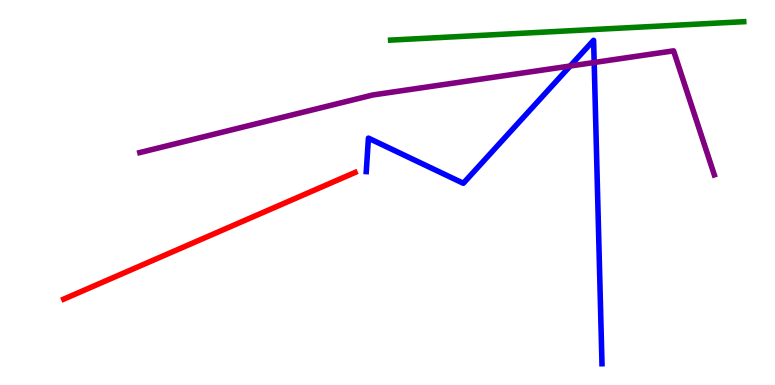[{'lines': ['blue', 'red'], 'intersections': []}, {'lines': ['green', 'red'], 'intersections': []}, {'lines': ['purple', 'red'], 'intersections': []}, {'lines': ['blue', 'green'], 'intersections': []}, {'lines': ['blue', 'purple'], 'intersections': [{'x': 7.36, 'y': 8.29}, {'x': 7.67, 'y': 8.38}]}, {'lines': ['green', 'purple'], 'intersections': []}]